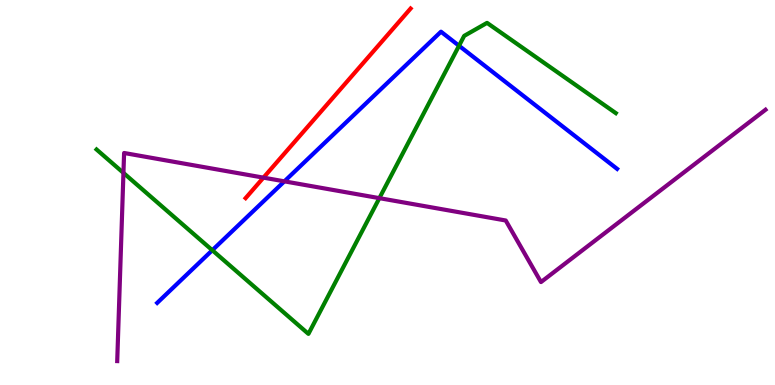[{'lines': ['blue', 'red'], 'intersections': []}, {'lines': ['green', 'red'], 'intersections': []}, {'lines': ['purple', 'red'], 'intersections': [{'x': 3.4, 'y': 5.39}]}, {'lines': ['blue', 'green'], 'intersections': [{'x': 2.74, 'y': 3.5}, {'x': 5.92, 'y': 8.81}]}, {'lines': ['blue', 'purple'], 'intersections': [{'x': 3.67, 'y': 5.29}]}, {'lines': ['green', 'purple'], 'intersections': [{'x': 1.59, 'y': 5.51}, {'x': 4.9, 'y': 4.85}]}]